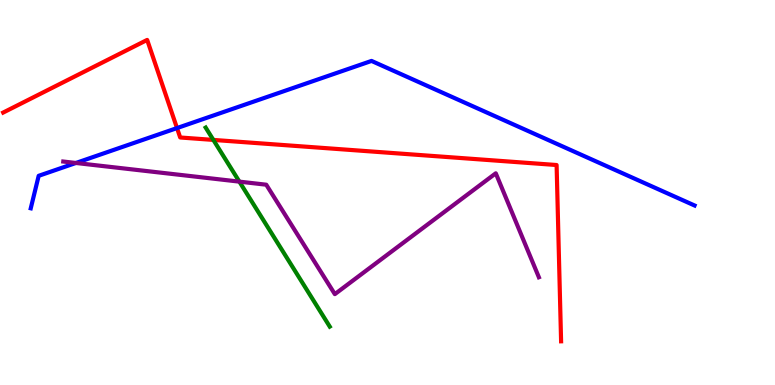[{'lines': ['blue', 'red'], 'intersections': [{'x': 2.28, 'y': 6.67}]}, {'lines': ['green', 'red'], 'intersections': [{'x': 2.75, 'y': 6.37}]}, {'lines': ['purple', 'red'], 'intersections': []}, {'lines': ['blue', 'green'], 'intersections': []}, {'lines': ['blue', 'purple'], 'intersections': [{'x': 0.979, 'y': 5.77}]}, {'lines': ['green', 'purple'], 'intersections': [{'x': 3.09, 'y': 5.28}]}]